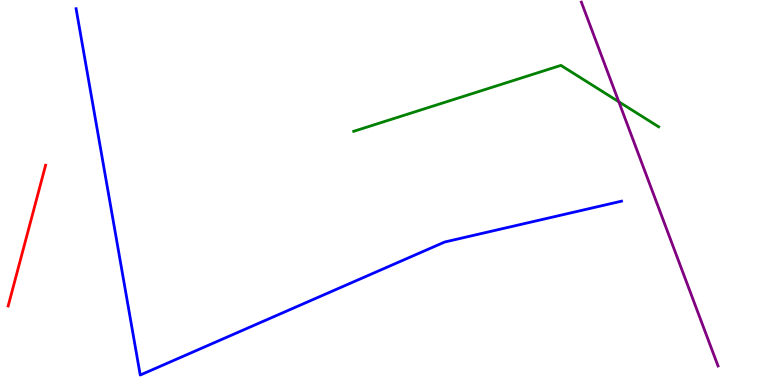[{'lines': ['blue', 'red'], 'intersections': []}, {'lines': ['green', 'red'], 'intersections': []}, {'lines': ['purple', 'red'], 'intersections': []}, {'lines': ['blue', 'green'], 'intersections': []}, {'lines': ['blue', 'purple'], 'intersections': []}, {'lines': ['green', 'purple'], 'intersections': [{'x': 7.98, 'y': 7.36}]}]